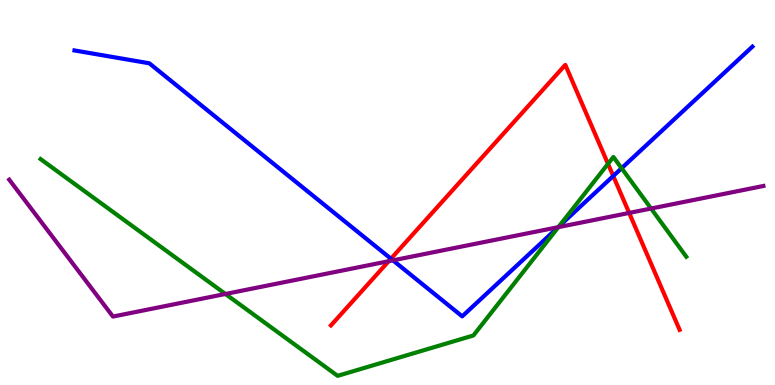[{'lines': ['blue', 'red'], 'intersections': [{'x': 5.04, 'y': 3.28}, {'x': 7.91, 'y': 5.43}]}, {'lines': ['green', 'red'], 'intersections': [{'x': 7.85, 'y': 5.74}]}, {'lines': ['purple', 'red'], 'intersections': [{'x': 5.02, 'y': 3.22}, {'x': 8.12, 'y': 4.47}]}, {'lines': ['blue', 'green'], 'intersections': [{'x': 7.21, 'y': 4.11}, {'x': 8.02, 'y': 5.63}]}, {'lines': ['blue', 'purple'], 'intersections': [{'x': 5.07, 'y': 3.24}, {'x': 7.2, 'y': 4.1}]}, {'lines': ['green', 'purple'], 'intersections': [{'x': 2.91, 'y': 2.36}, {'x': 7.2, 'y': 4.1}, {'x': 8.4, 'y': 4.58}]}]